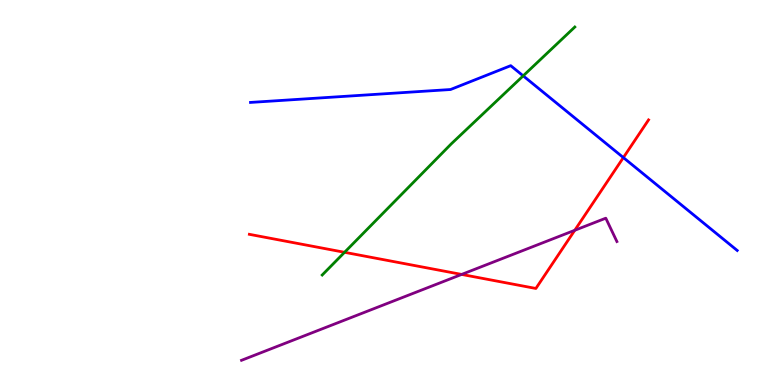[{'lines': ['blue', 'red'], 'intersections': [{'x': 8.04, 'y': 5.91}]}, {'lines': ['green', 'red'], 'intersections': [{'x': 4.45, 'y': 3.45}]}, {'lines': ['purple', 'red'], 'intersections': [{'x': 5.96, 'y': 2.87}, {'x': 7.42, 'y': 4.02}]}, {'lines': ['blue', 'green'], 'intersections': [{'x': 6.75, 'y': 8.03}]}, {'lines': ['blue', 'purple'], 'intersections': []}, {'lines': ['green', 'purple'], 'intersections': []}]